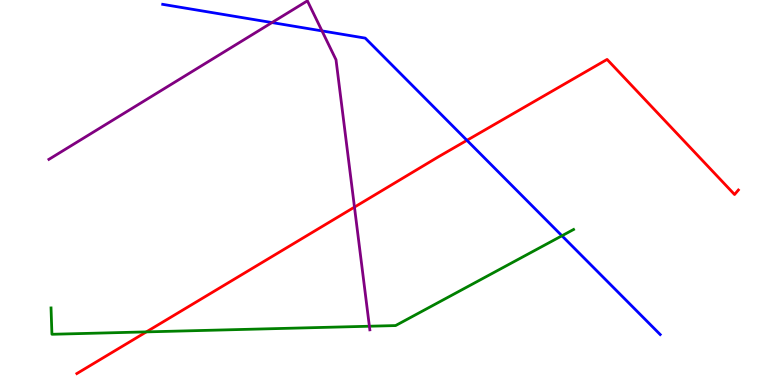[{'lines': ['blue', 'red'], 'intersections': [{'x': 6.03, 'y': 6.36}]}, {'lines': ['green', 'red'], 'intersections': [{'x': 1.89, 'y': 1.38}]}, {'lines': ['purple', 'red'], 'intersections': [{'x': 4.57, 'y': 4.62}]}, {'lines': ['blue', 'green'], 'intersections': [{'x': 7.25, 'y': 3.88}]}, {'lines': ['blue', 'purple'], 'intersections': [{'x': 3.51, 'y': 9.41}, {'x': 4.15, 'y': 9.2}]}, {'lines': ['green', 'purple'], 'intersections': [{'x': 4.77, 'y': 1.53}]}]